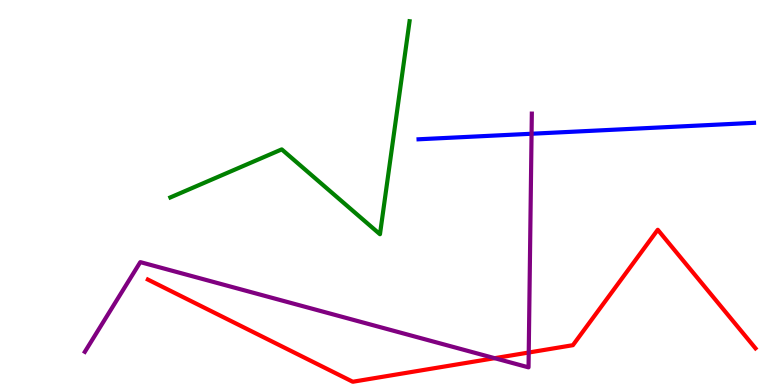[{'lines': ['blue', 'red'], 'intersections': []}, {'lines': ['green', 'red'], 'intersections': []}, {'lines': ['purple', 'red'], 'intersections': [{'x': 6.38, 'y': 0.697}, {'x': 6.82, 'y': 0.844}]}, {'lines': ['blue', 'green'], 'intersections': []}, {'lines': ['blue', 'purple'], 'intersections': [{'x': 6.86, 'y': 6.53}]}, {'lines': ['green', 'purple'], 'intersections': []}]